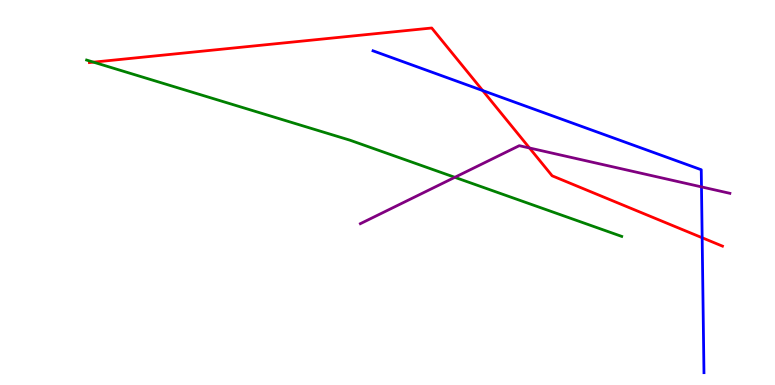[{'lines': ['blue', 'red'], 'intersections': [{'x': 6.23, 'y': 7.65}, {'x': 9.06, 'y': 3.82}]}, {'lines': ['green', 'red'], 'intersections': [{'x': 1.21, 'y': 8.39}]}, {'lines': ['purple', 'red'], 'intersections': [{'x': 6.83, 'y': 6.16}]}, {'lines': ['blue', 'green'], 'intersections': []}, {'lines': ['blue', 'purple'], 'intersections': [{'x': 9.05, 'y': 5.15}]}, {'lines': ['green', 'purple'], 'intersections': [{'x': 5.87, 'y': 5.39}]}]